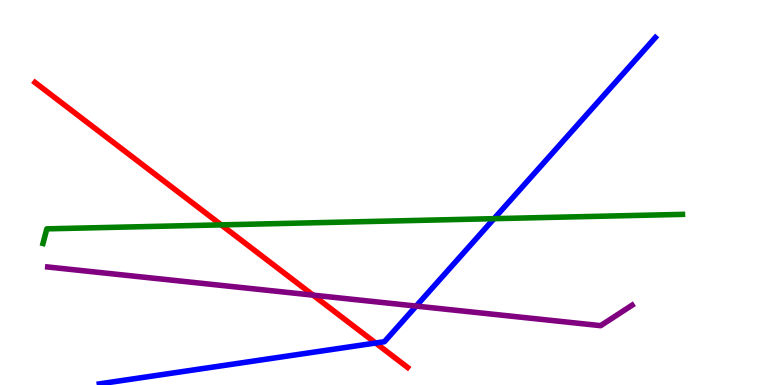[{'lines': ['blue', 'red'], 'intersections': [{'x': 4.85, 'y': 1.09}]}, {'lines': ['green', 'red'], 'intersections': [{'x': 2.85, 'y': 4.16}]}, {'lines': ['purple', 'red'], 'intersections': [{'x': 4.04, 'y': 2.33}]}, {'lines': ['blue', 'green'], 'intersections': [{'x': 6.37, 'y': 4.32}]}, {'lines': ['blue', 'purple'], 'intersections': [{'x': 5.37, 'y': 2.05}]}, {'lines': ['green', 'purple'], 'intersections': []}]